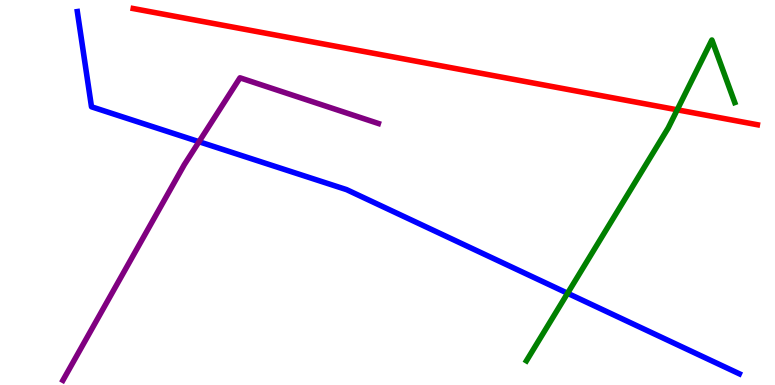[{'lines': ['blue', 'red'], 'intersections': []}, {'lines': ['green', 'red'], 'intersections': [{'x': 8.74, 'y': 7.15}]}, {'lines': ['purple', 'red'], 'intersections': []}, {'lines': ['blue', 'green'], 'intersections': [{'x': 7.32, 'y': 2.38}]}, {'lines': ['blue', 'purple'], 'intersections': [{'x': 2.57, 'y': 6.32}]}, {'lines': ['green', 'purple'], 'intersections': []}]